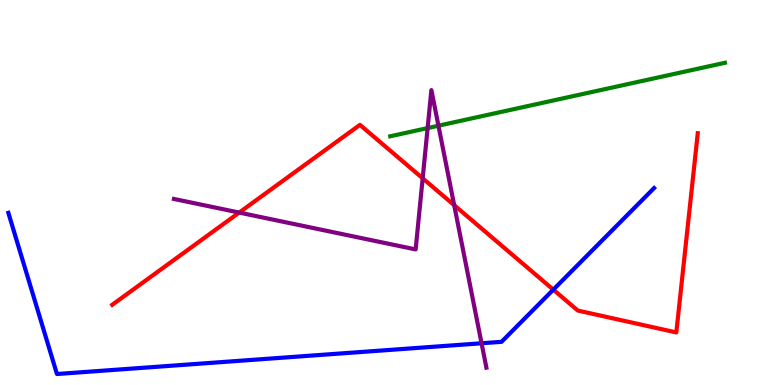[{'lines': ['blue', 'red'], 'intersections': [{'x': 7.14, 'y': 2.48}]}, {'lines': ['green', 'red'], 'intersections': []}, {'lines': ['purple', 'red'], 'intersections': [{'x': 3.09, 'y': 4.48}, {'x': 5.45, 'y': 5.37}, {'x': 5.86, 'y': 4.67}]}, {'lines': ['blue', 'green'], 'intersections': []}, {'lines': ['blue', 'purple'], 'intersections': [{'x': 6.21, 'y': 1.08}]}, {'lines': ['green', 'purple'], 'intersections': [{'x': 5.52, 'y': 6.67}, {'x': 5.66, 'y': 6.74}]}]